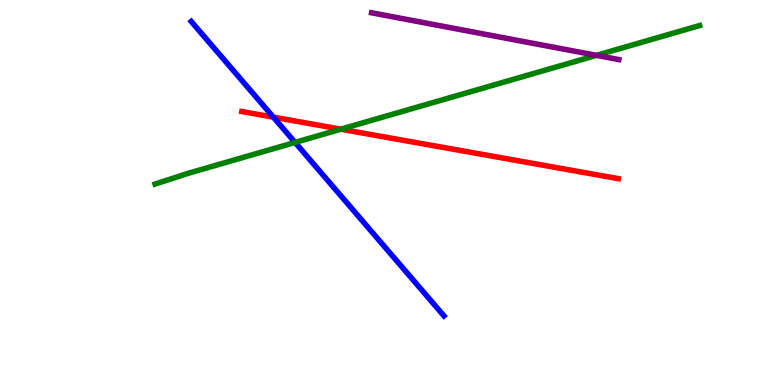[{'lines': ['blue', 'red'], 'intersections': [{'x': 3.53, 'y': 6.96}]}, {'lines': ['green', 'red'], 'intersections': [{'x': 4.4, 'y': 6.64}]}, {'lines': ['purple', 'red'], 'intersections': []}, {'lines': ['blue', 'green'], 'intersections': [{'x': 3.81, 'y': 6.3}]}, {'lines': ['blue', 'purple'], 'intersections': []}, {'lines': ['green', 'purple'], 'intersections': [{'x': 7.7, 'y': 8.56}]}]